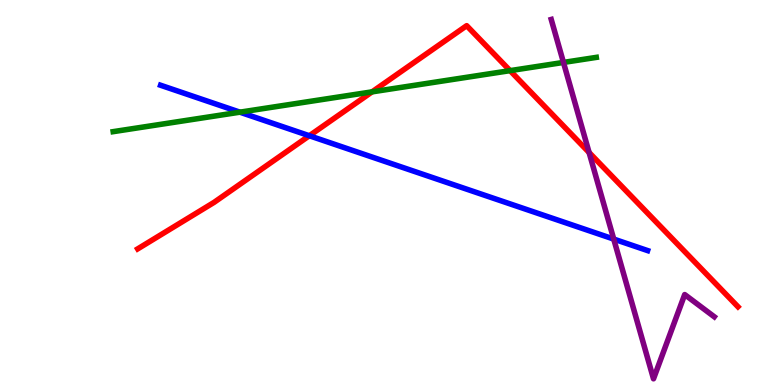[{'lines': ['blue', 'red'], 'intersections': [{'x': 3.99, 'y': 6.47}]}, {'lines': ['green', 'red'], 'intersections': [{'x': 4.8, 'y': 7.61}, {'x': 6.58, 'y': 8.17}]}, {'lines': ['purple', 'red'], 'intersections': [{'x': 7.6, 'y': 6.04}]}, {'lines': ['blue', 'green'], 'intersections': [{'x': 3.1, 'y': 7.09}]}, {'lines': ['blue', 'purple'], 'intersections': [{'x': 7.92, 'y': 3.79}]}, {'lines': ['green', 'purple'], 'intersections': [{'x': 7.27, 'y': 8.38}]}]